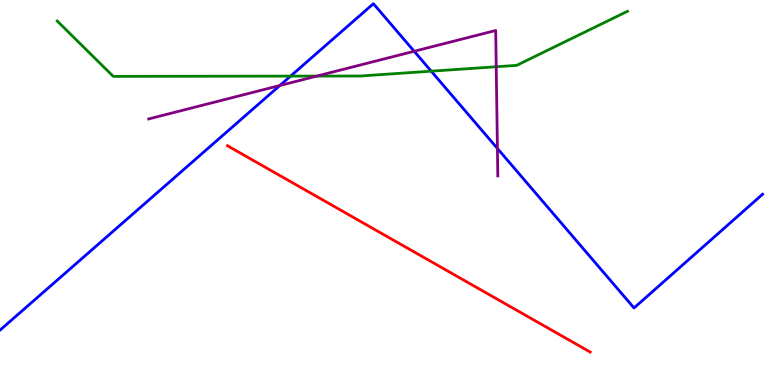[{'lines': ['blue', 'red'], 'intersections': []}, {'lines': ['green', 'red'], 'intersections': []}, {'lines': ['purple', 'red'], 'intersections': []}, {'lines': ['blue', 'green'], 'intersections': [{'x': 3.75, 'y': 8.02}, {'x': 5.56, 'y': 8.15}]}, {'lines': ['blue', 'purple'], 'intersections': [{'x': 3.61, 'y': 7.78}, {'x': 5.34, 'y': 8.67}, {'x': 6.42, 'y': 6.14}]}, {'lines': ['green', 'purple'], 'intersections': [{'x': 4.09, 'y': 8.02}, {'x': 6.4, 'y': 8.27}]}]